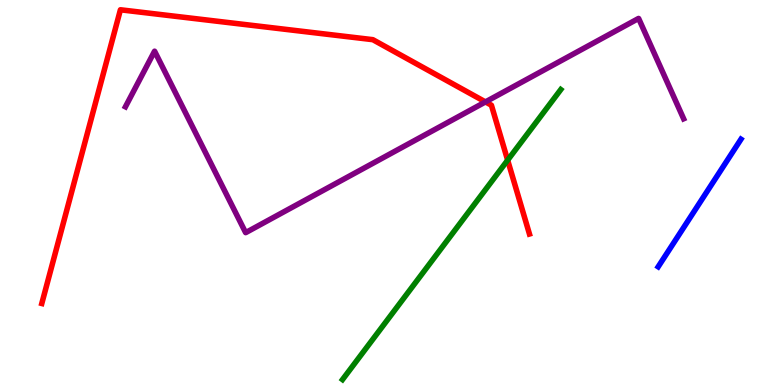[{'lines': ['blue', 'red'], 'intersections': []}, {'lines': ['green', 'red'], 'intersections': [{'x': 6.55, 'y': 5.84}]}, {'lines': ['purple', 'red'], 'intersections': [{'x': 6.26, 'y': 7.35}]}, {'lines': ['blue', 'green'], 'intersections': []}, {'lines': ['blue', 'purple'], 'intersections': []}, {'lines': ['green', 'purple'], 'intersections': []}]